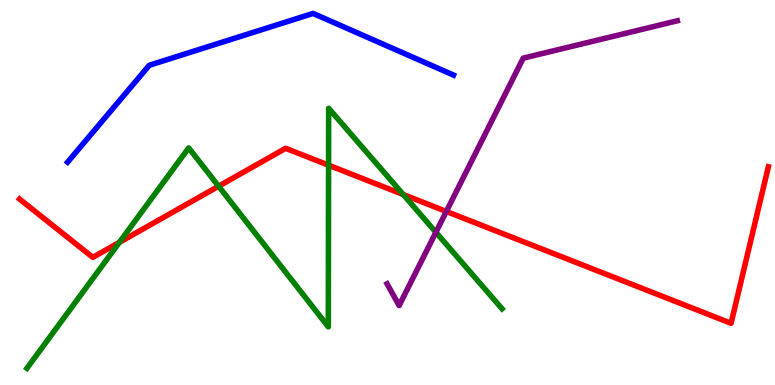[{'lines': ['blue', 'red'], 'intersections': []}, {'lines': ['green', 'red'], 'intersections': [{'x': 1.54, 'y': 3.71}, {'x': 2.82, 'y': 5.16}, {'x': 4.24, 'y': 5.71}, {'x': 5.2, 'y': 4.95}]}, {'lines': ['purple', 'red'], 'intersections': [{'x': 5.76, 'y': 4.51}]}, {'lines': ['blue', 'green'], 'intersections': []}, {'lines': ['blue', 'purple'], 'intersections': []}, {'lines': ['green', 'purple'], 'intersections': [{'x': 5.62, 'y': 3.97}]}]